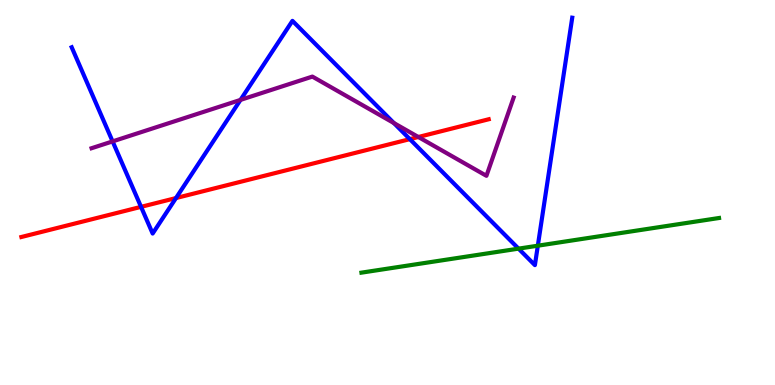[{'lines': ['blue', 'red'], 'intersections': [{'x': 1.82, 'y': 4.63}, {'x': 2.27, 'y': 4.86}, {'x': 5.29, 'y': 6.39}]}, {'lines': ['green', 'red'], 'intersections': []}, {'lines': ['purple', 'red'], 'intersections': [{'x': 5.4, 'y': 6.44}]}, {'lines': ['blue', 'green'], 'intersections': [{'x': 6.69, 'y': 3.54}, {'x': 6.94, 'y': 3.62}]}, {'lines': ['blue', 'purple'], 'intersections': [{'x': 1.45, 'y': 6.33}, {'x': 3.1, 'y': 7.41}, {'x': 5.08, 'y': 6.8}]}, {'lines': ['green', 'purple'], 'intersections': []}]